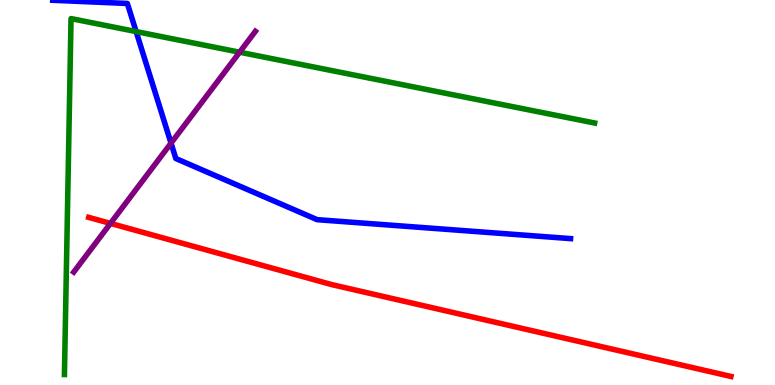[{'lines': ['blue', 'red'], 'intersections': []}, {'lines': ['green', 'red'], 'intersections': []}, {'lines': ['purple', 'red'], 'intersections': [{'x': 1.43, 'y': 4.2}]}, {'lines': ['blue', 'green'], 'intersections': [{'x': 1.76, 'y': 9.18}]}, {'lines': ['blue', 'purple'], 'intersections': [{'x': 2.21, 'y': 6.28}]}, {'lines': ['green', 'purple'], 'intersections': [{'x': 3.09, 'y': 8.64}]}]